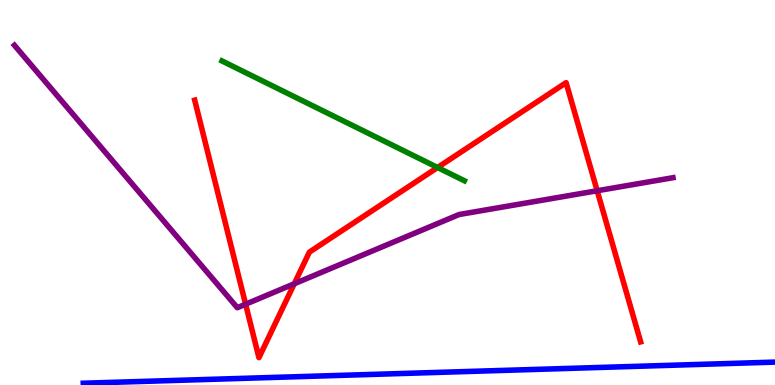[{'lines': ['blue', 'red'], 'intersections': []}, {'lines': ['green', 'red'], 'intersections': [{'x': 5.65, 'y': 5.65}]}, {'lines': ['purple', 'red'], 'intersections': [{'x': 3.17, 'y': 2.1}, {'x': 3.8, 'y': 2.63}, {'x': 7.71, 'y': 5.05}]}, {'lines': ['blue', 'green'], 'intersections': []}, {'lines': ['blue', 'purple'], 'intersections': []}, {'lines': ['green', 'purple'], 'intersections': []}]